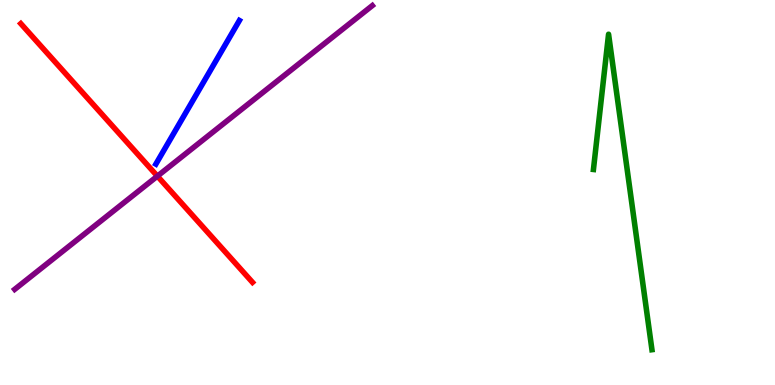[{'lines': ['blue', 'red'], 'intersections': []}, {'lines': ['green', 'red'], 'intersections': []}, {'lines': ['purple', 'red'], 'intersections': [{'x': 2.03, 'y': 5.43}]}, {'lines': ['blue', 'green'], 'intersections': []}, {'lines': ['blue', 'purple'], 'intersections': []}, {'lines': ['green', 'purple'], 'intersections': []}]